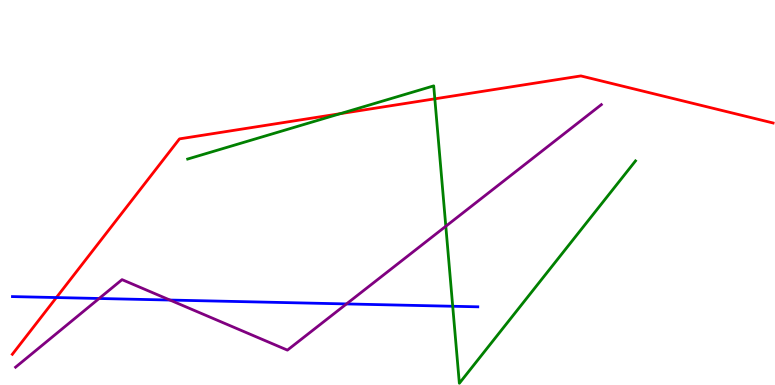[{'lines': ['blue', 'red'], 'intersections': [{'x': 0.727, 'y': 2.27}]}, {'lines': ['green', 'red'], 'intersections': [{'x': 4.39, 'y': 7.05}, {'x': 5.61, 'y': 7.43}]}, {'lines': ['purple', 'red'], 'intersections': []}, {'lines': ['blue', 'green'], 'intersections': [{'x': 5.84, 'y': 2.05}]}, {'lines': ['blue', 'purple'], 'intersections': [{'x': 1.28, 'y': 2.25}, {'x': 2.19, 'y': 2.21}, {'x': 4.47, 'y': 2.11}]}, {'lines': ['green', 'purple'], 'intersections': [{'x': 5.75, 'y': 4.12}]}]